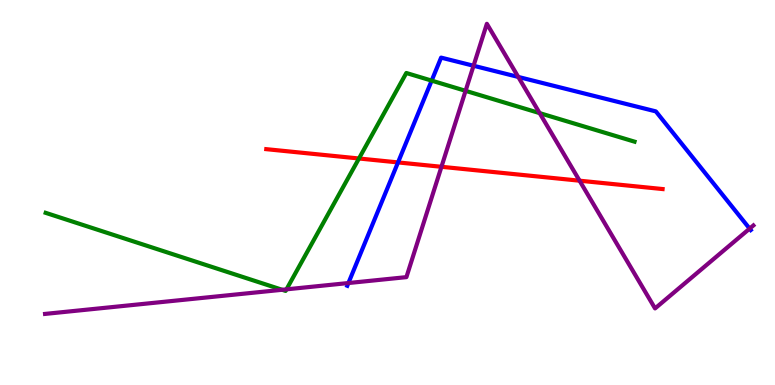[{'lines': ['blue', 'red'], 'intersections': [{'x': 5.14, 'y': 5.78}]}, {'lines': ['green', 'red'], 'intersections': [{'x': 4.63, 'y': 5.88}]}, {'lines': ['purple', 'red'], 'intersections': [{'x': 5.7, 'y': 5.67}, {'x': 7.48, 'y': 5.31}]}, {'lines': ['blue', 'green'], 'intersections': [{'x': 5.57, 'y': 7.91}]}, {'lines': ['blue', 'purple'], 'intersections': [{'x': 4.5, 'y': 2.65}, {'x': 6.11, 'y': 8.29}, {'x': 6.69, 'y': 8.0}, {'x': 9.67, 'y': 4.06}]}, {'lines': ['green', 'purple'], 'intersections': [{'x': 3.64, 'y': 2.47}, {'x': 3.7, 'y': 2.48}, {'x': 6.01, 'y': 7.64}, {'x': 6.96, 'y': 7.06}]}]